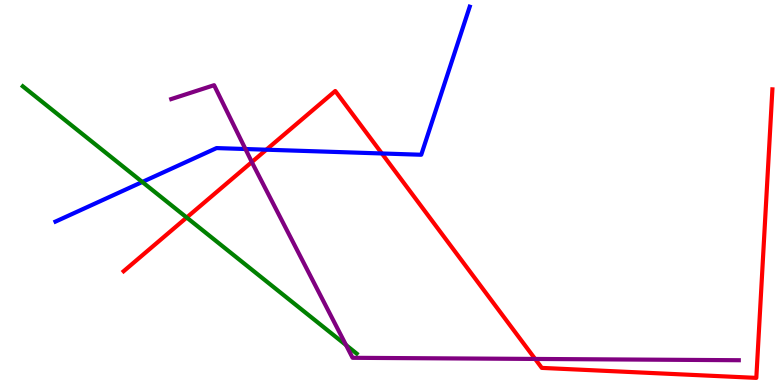[{'lines': ['blue', 'red'], 'intersections': [{'x': 3.44, 'y': 6.11}, {'x': 4.93, 'y': 6.01}]}, {'lines': ['green', 'red'], 'intersections': [{'x': 2.41, 'y': 4.35}]}, {'lines': ['purple', 'red'], 'intersections': [{'x': 3.25, 'y': 5.79}, {'x': 6.9, 'y': 0.677}]}, {'lines': ['blue', 'green'], 'intersections': [{'x': 1.84, 'y': 5.27}]}, {'lines': ['blue', 'purple'], 'intersections': [{'x': 3.17, 'y': 6.13}]}, {'lines': ['green', 'purple'], 'intersections': [{'x': 4.46, 'y': 1.04}]}]